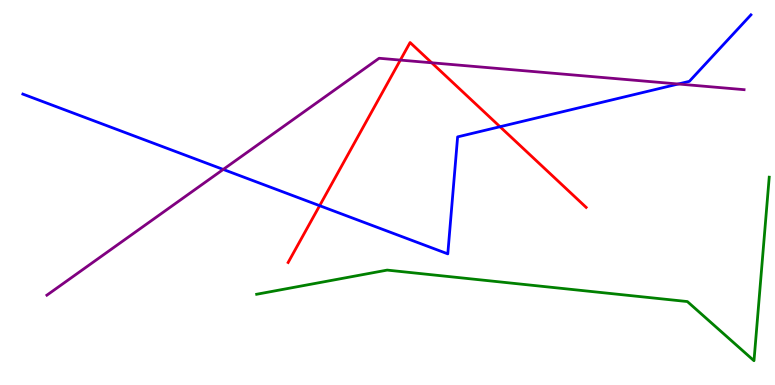[{'lines': ['blue', 'red'], 'intersections': [{'x': 4.12, 'y': 4.66}, {'x': 6.45, 'y': 6.71}]}, {'lines': ['green', 'red'], 'intersections': []}, {'lines': ['purple', 'red'], 'intersections': [{'x': 5.17, 'y': 8.44}, {'x': 5.57, 'y': 8.37}]}, {'lines': ['blue', 'green'], 'intersections': []}, {'lines': ['blue', 'purple'], 'intersections': [{'x': 2.88, 'y': 5.6}, {'x': 8.75, 'y': 7.82}]}, {'lines': ['green', 'purple'], 'intersections': []}]